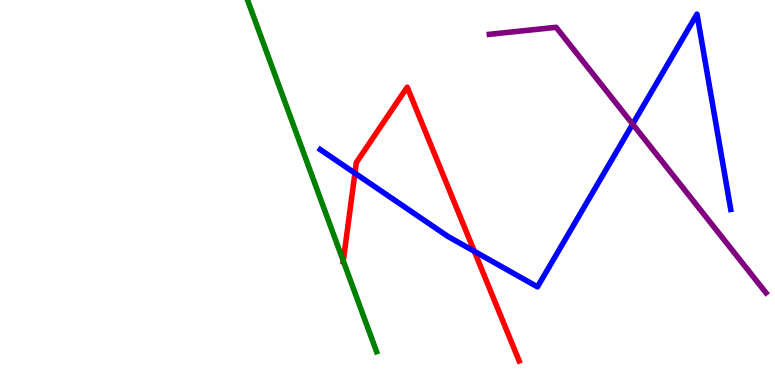[{'lines': ['blue', 'red'], 'intersections': [{'x': 4.58, 'y': 5.5}, {'x': 6.12, 'y': 3.47}]}, {'lines': ['green', 'red'], 'intersections': [{'x': 4.43, 'y': 3.22}]}, {'lines': ['purple', 'red'], 'intersections': []}, {'lines': ['blue', 'green'], 'intersections': []}, {'lines': ['blue', 'purple'], 'intersections': [{'x': 8.16, 'y': 6.78}]}, {'lines': ['green', 'purple'], 'intersections': []}]